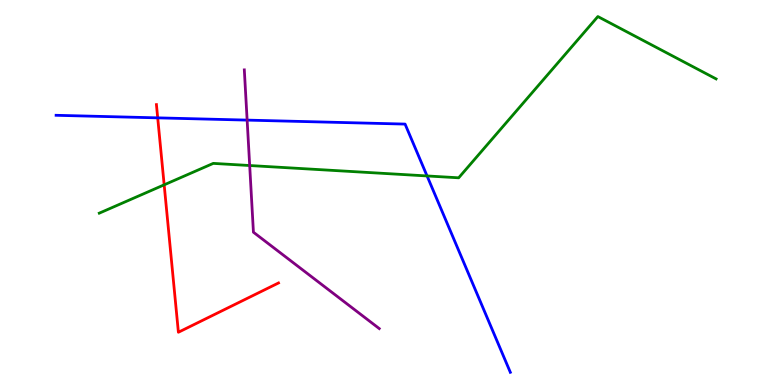[{'lines': ['blue', 'red'], 'intersections': [{'x': 2.03, 'y': 6.94}]}, {'lines': ['green', 'red'], 'intersections': [{'x': 2.12, 'y': 5.2}]}, {'lines': ['purple', 'red'], 'intersections': []}, {'lines': ['blue', 'green'], 'intersections': [{'x': 5.51, 'y': 5.43}]}, {'lines': ['blue', 'purple'], 'intersections': [{'x': 3.19, 'y': 6.88}]}, {'lines': ['green', 'purple'], 'intersections': [{'x': 3.22, 'y': 5.7}]}]